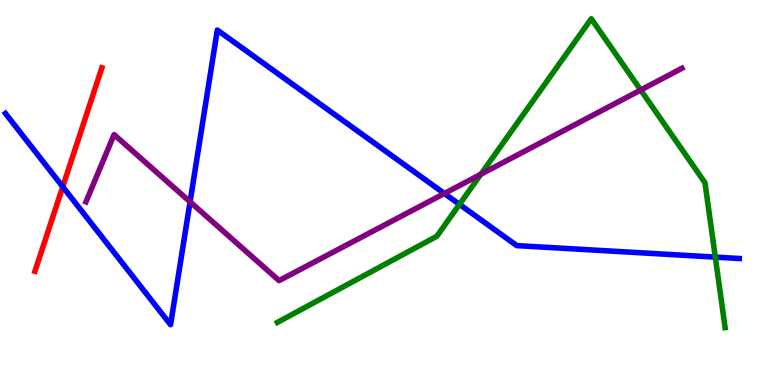[{'lines': ['blue', 'red'], 'intersections': [{'x': 0.81, 'y': 5.15}]}, {'lines': ['green', 'red'], 'intersections': []}, {'lines': ['purple', 'red'], 'intersections': []}, {'lines': ['blue', 'green'], 'intersections': [{'x': 5.93, 'y': 4.69}, {'x': 9.23, 'y': 3.32}]}, {'lines': ['blue', 'purple'], 'intersections': [{'x': 2.45, 'y': 4.76}, {'x': 5.73, 'y': 4.97}]}, {'lines': ['green', 'purple'], 'intersections': [{'x': 6.2, 'y': 5.47}, {'x': 8.27, 'y': 7.66}]}]